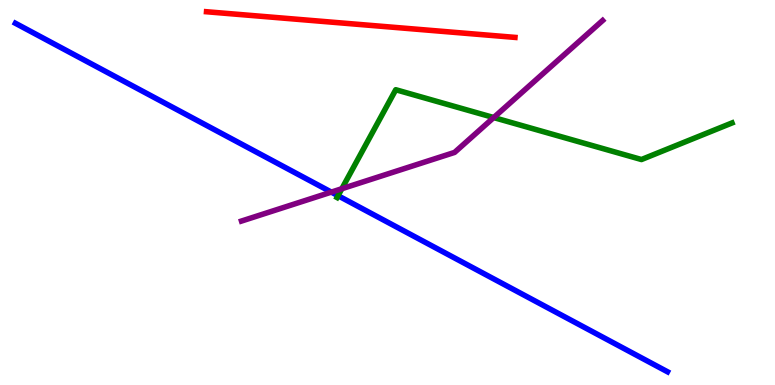[{'lines': ['blue', 'red'], 'intersections': []}, {'lines': ['green', 'red'], 'intersections': []}, {'lines': ['purple', 'red'], 'intersections': []}, {'lines': ['blue', 'green'], 'intersections': [{'x': 4.36, 'y': 4.92}]}, {'lines': ['blue', 'purple'], 'intersections': [{'x': 4.28, 'y': 5.01}]}, {'lines': ['green', 'purple'], 'intersections': [{'x': 4.41, 'y': 5.1}, {'x': 6.37, 'y': 6.95}]}]